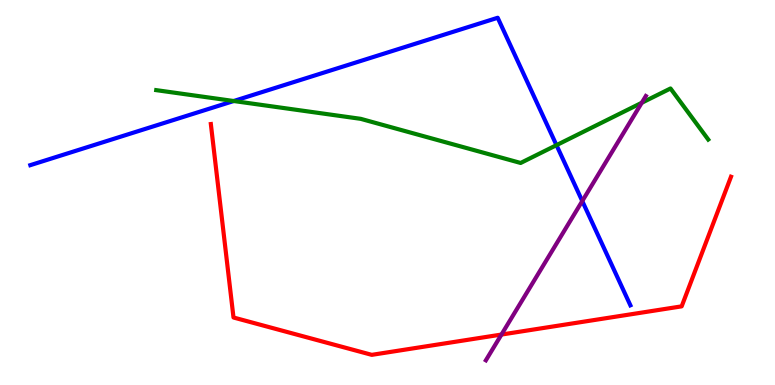[{'lines': ['blue', 'red'], 'intersections': []}, {'lines': ['green', 'red'], 'intersections': []}, {'lines': ['purple', 'red'], 'intersections': [{'x': 6.47, 'y': 1.31}]}, {'lines': ['blue', 'green'], 'intersections': [{'x': 3.02, 'y': 7.38}, {'x': 7.18, 'y': 6.23}]}, {'lines': ['blue', 'purple'], 'intersections': [{'x': 7.51, 'y': 4.78}]}, {'lines': ['green', 'purple'], 'intersections': [{'x': 8.28, 'y': 7.33}]}]